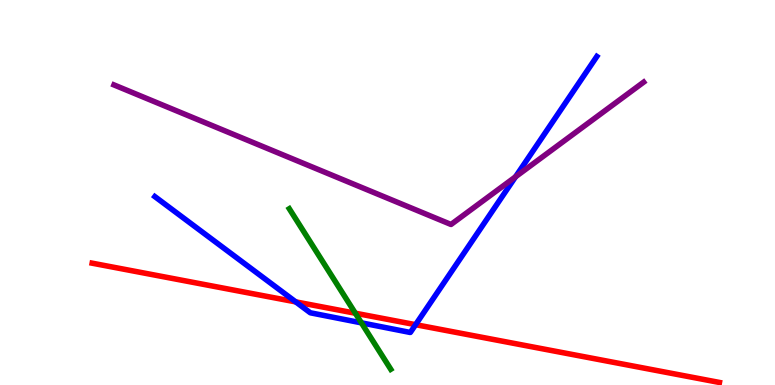[{'lines': ['blue', 'red'], 'intersections': [{'x': 3.82, 'y': 2.16}, {'x': 5.36, 'y': 1.57}]}, {'lines': ['green', 'red'], 'intersections': [{'x': 4.58, 'y': 1.86}]}, {'lines': ['purple', 'red'], 'intersections': []}, {'lines': ['blue', 'green'], 'intersections': [{'x': 4.66, 'y': 1.61}]}, {'lines': ['blue', 'purple'], 'intersections': [{'x': 6.65, 'y': 5.41}]}, {'lines': ['green', 'purple'], 'intersections': []}]